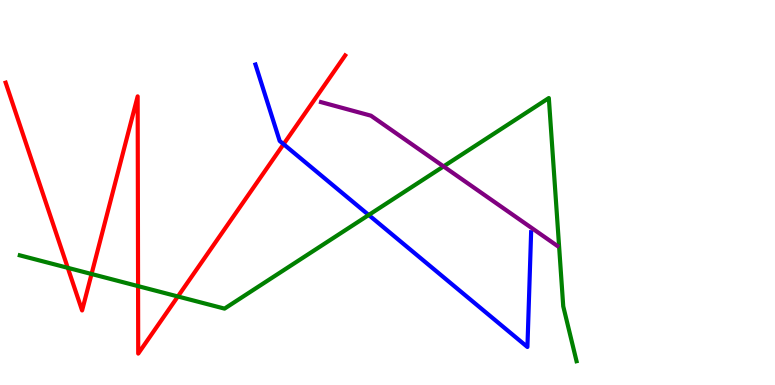[{'lines': ['blue', 'red'], 'intersections': [{'x': 3.66, 'y': 6.25}]}, {'lines': ['green', 'red'], 'intersections': [{'x': 0.875, 'y': 3.04}, {'x': 1.18, 'y': 2.88}, {'x': 1.78, 'y': 2.57}, {'x': 2.3, 'y': 2.3}]}, {'lines': ['purple', 'red'], 'intersections': []}, {'lines': ['blue', 'green'], 'intersections': [{'x': 4.76, 'y': 4.42}]}, {'lines': ['blue', 'purple'], 'intersections': []}, {'lines': ['green', 'purple'], 'intersections': [{'x': 5.72, 'y': 5.68}]}]